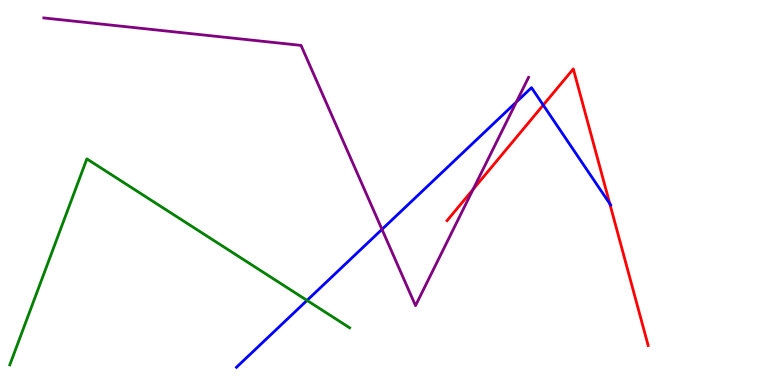[{'lines': ['blue', 'red'], 'intersections': [{'x': 7.01, 'y': 7.27}, {'x': 7.87, 'y': 4.71}]}, {'lines': ['green', 'red'], 'intersections': []}, {'lines': ['purple', 'red'], 'intersections': [{'x': 6.1, 'y': 5.08}]}, {'lines': ['blue', 'green'], 'intersections': [{'x': 3.96, 'y': 2.2}]}, {'lines': ['blue', 'purple'], 'intersections': [{'x': 4.93, 'y': 4.04}, {'x': 6.66, 'y': 7.35}]}, {'lines': ['green', 'purple'], 'intersections': []}]